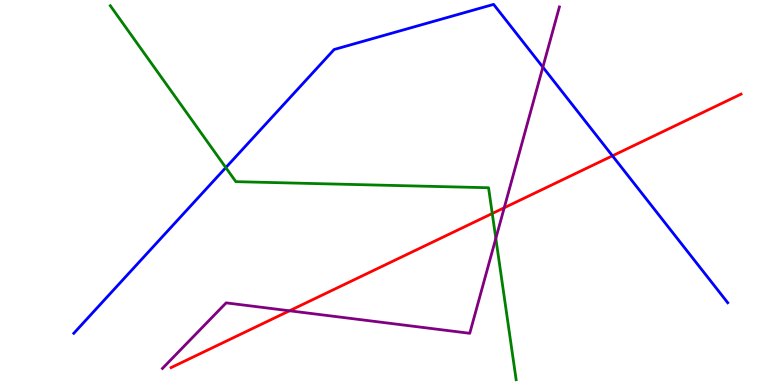[{'lines': ['blue', 'red'], 'intersections': [{'x': 7.9, 'y': 5.95}]}, {'lines': ['green', 'red'], 'intersections': [{'x': 6.35, 'y': 4.45}]}, {'lines': ['purple', 'red'], 'intersections': [{'x': 3.74, 'y': 1.93}, {'x': 6.51, 'y': 4.6}]}, {'lines': ['blue', 'green'], 'intersections': [{'x': 2.91, 'y': 5.65}]}, {'lines': ['blue', 'purple'], 'intersections': [{'x': 7.0, 'y': 8.26}]}, {'lines': ['green', 'purple'], 'intersections': [{'x': 6.4, 'y': 3.81}]}]